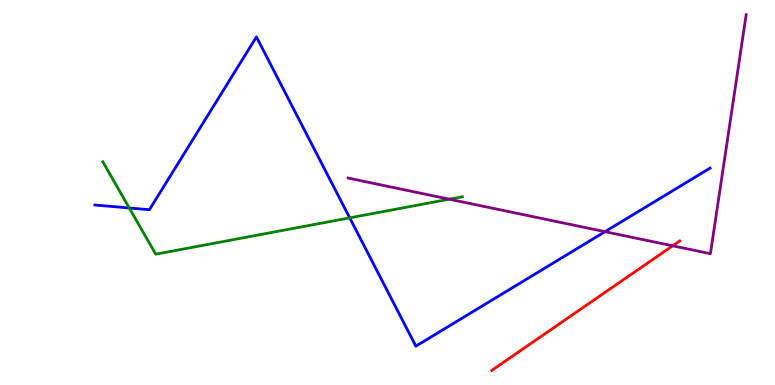[{'lines': ['blue', 'red'], 'intersections': []}, {'lines': ['green', 'red'], 'intersections': []}, {'lines': ['purple', 'red'], 'intersections': [{'x': 8.68, 'y': 3.62}]}, {'lines': ['blue', 'green'], 'intersections': [{'x': 1.67, 'y': 4.6}, {'x': 4.51, 'y': 4.34}]}, {'lines': ['blue', 'purple'], 'intersections': [{'x': 7.81, 'y': 3.98}]}, {'lines': ['green', 'purple'], 'intersections': [{'x': 5.8, 'y': 4.83}]}]